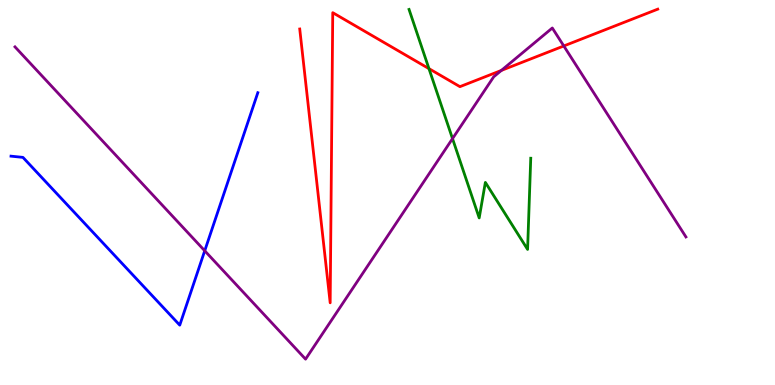[{'lines': ['blue', 'red'], 'intersections': []}, {'lines': ['green', 'red'], 'intersections': [{'x': 5.54, 'y': 8.22}]}, {'lines': ['purple', 'red'], 'intersections': [{'x': 6.47, 'y': 8.17}, {'x': 7.27, 'y': 8.81}]}, {'lines': ['blue', 'green'], 'intersections': []}, {'lines': ['blue', 'purple'], 'intersections': [{'x': 2.64, 'y': 3.49}]}, {'lines': ['green', 'purple'], 'intersections': [{'x': 5.84, 'y': 6.4}]}]